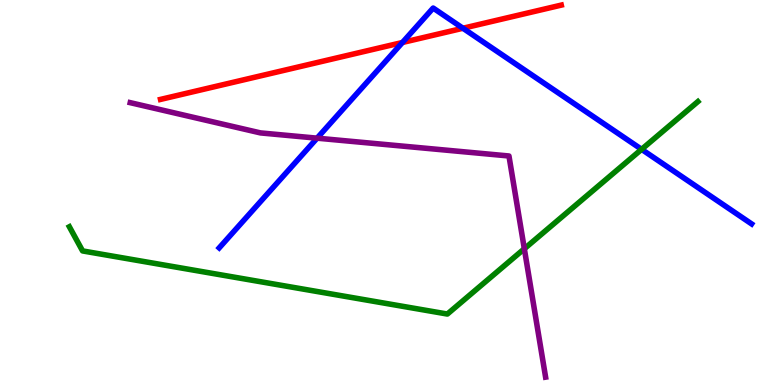[{'lines': ['blue', 'red'], 'intersections': [{'x': 5.19, 'y': 8.9}, {'x': 5.97, 'y': 9.27}]}, {'lines': ['green', 'red'], 'intersections': []}, {'lines': ['purple', 'red'], 'intersections': []}, {'lines': ['blue', 'green'], 'intersections': [{'x': 8.28, 'y': 6.12}]}, {'lines': ['blue', 'purple'], 'intersections': [{'x': 4.09, 'y': 6.41}]}, {'lines': ['green', 'purple'], 'intersections': [{'x': 6.77, 'y': 3.54}]}]